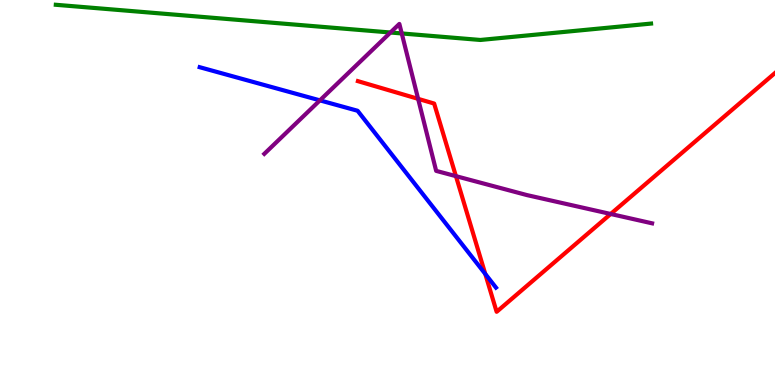[{'lines': ['blue', 'red'], 'intersections': [{'x': 6.26, 'y': 2.89}]}, {'lines': ['green', 'red'], 'intersections': []}, {'lines': ['purple', 'red'], 'intersections': [{'x': 5.4, 'y': 7.43}, {'x': 5.88, 'y': 5.42}, {'x': 7.88, 'y': 4.44}]}, {'lines': ['blue', 'green'], 'intersections': []}, {'lines': ['blue', 'purple'], 'intersections': [{'x': 4.13, 'y': 7.39}]}, {'lines': ['green', 'purple'], 'intersections': [{'x': 5.04, 'y': 9.16}, {'x': 5.18, 'y': 9.13}]}]